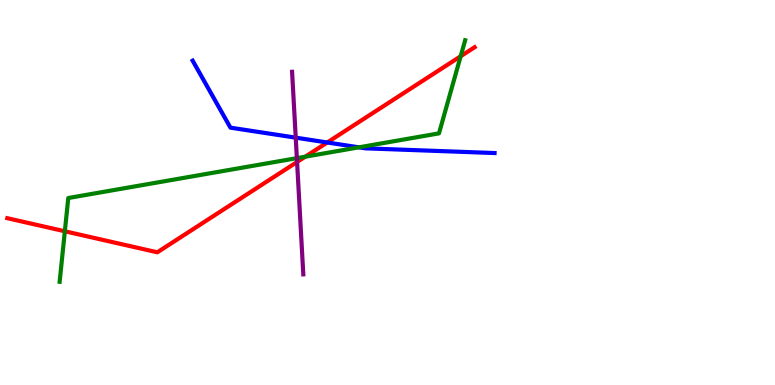[{'lines': ['blue', 'red'], 'intersections': [{'x': 4.22, 'y': 6.3}]}, {'lines': ['green', 'red'], 'intersections': [{'x': 0.837, 'y': 3.99}, {'x': 3.94, 'y': 5.93}, {'x': 5.94, 'y': 8.54}]}, {'lines': ['purple', 'red'], 'intersections': [{'x': 3.83, 'y': 5.79}]}, {'lines': ['blue', 'green'], 'intersections': [{'x': 4.63, 'y': 6.17}]}, {'lines': ['blue', 'purple'], 'intersections': [{'x': 3.82, 'y': 6.42}]}, {'lines': ['green', 'purple'], 'intersections': [{'x': 3.83, 'y': 5.89}]}]